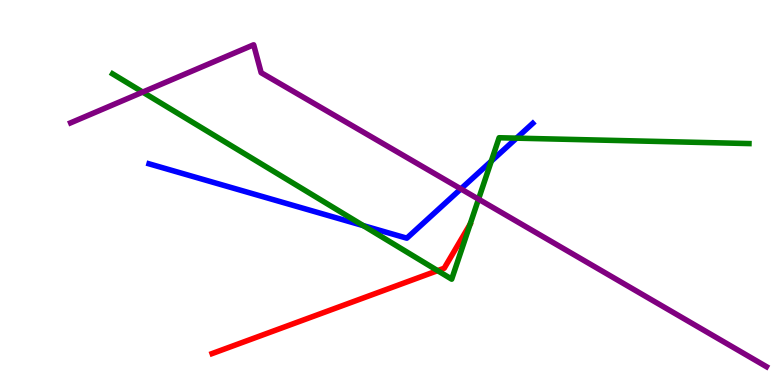[{'lines': ['blue', 'red'], 'intersections': []}, {'lines': ['green', 'red'], 'intersections': [{'x': 5.65, 'y': 2.97}]}, {'lines': ['purple', 'red'], 'intersections': []}, {'lines': ['blue', 'green'], 'intersections': [{'x': 4.69, 'y': 4.14}, {'x': 6.34, 'y': 5.81}, {'x': 6.66, 'y': 6.41}]}, {'lines': ['blue', 'purple'], 'intersections': [{'x': 5.95, 'y': 5.09}]}, {'lines': ['green', 'purple'], 'intersections': [{'x': 1.84, 'y': 7.61}, {'x': 6.17, 'y': 4.83}]}]